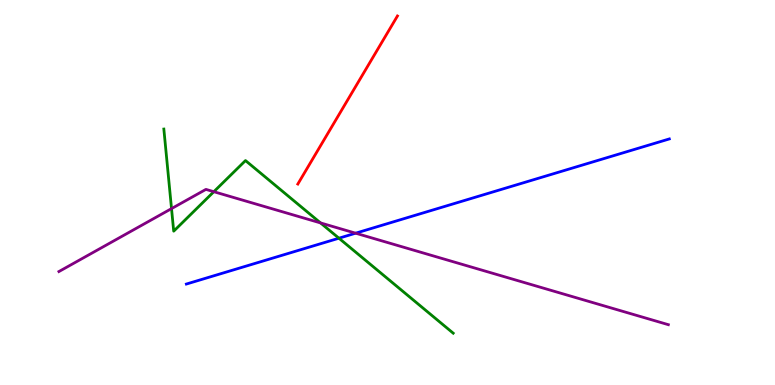[{'lines': ['blue', 'red'], 'intersections': []}, {'lines': ['green', 'red'], 'intersections': []}, {'lines': ['purple', 'red'], 'intersections': []}, {'lines': ['blue', 'green'], 'intersections': [{'x': 4.37, 'y': 3.81}]}, {'lines': ['blue', 'purple'], 'intersections': [{'x': 4.59, 'y': 3.94}]}, {'lines': ['green', 'purple'], 'intersections': [{'x': 2.21, 'y': 4.58}, {'x': 2.76, 'y': 5.02}, {'x': 4.14, 'y': 4.21}]}]